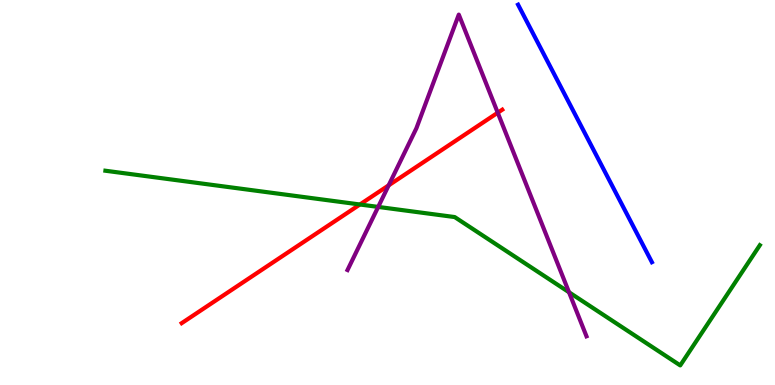[{'lines': ['blue', 'red'], 'intersections': []}, {'lines': ['green', 'red'], 'intersections': [{'x': 4.64, 'y': 4.69}]}, {'lines': ['purple', 'red'], 'intersections': [{'x': 5.02, 'y': 5.19}, {'x': 6.42, 'y': 7.07}]}, {'lines': ['blue', 'green'], 'intersections': []}, {'lines': ['blue', 'purple'], 'intersections': []}, {'lines': ['green', 'purple'], 'intersections': [{'x': 4.88, 'y': 4.63}, {'x': 7.34, 'y': 2.41}]}]